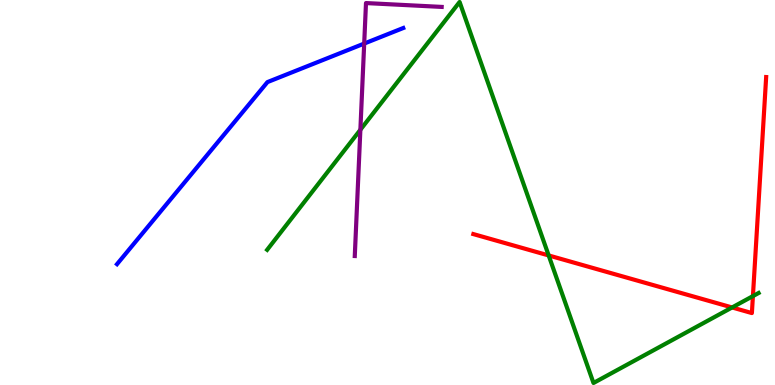[{'lines': ['blue', 'red'], 'intersections': []}, {'lines': ['green', 'red'], 'intersections': [{'x': 7.08, 'y': 3.37}, {'x': 9.45, 'y': 2.01}, {'x': 9.72, 'y': 2.31}]}, {'lines': ['purple', 'red'], 'intersections': []}, {'lines': ['blue', 'green'], 'intersections': []}, {'lines': ['blue', 'purple'], 'intersections': [{'x': 4.7, 'y': 8.87}]}, {'lines': ['green', 'purple'], 'intersections': [{'x': 4.65, 'y': 6.63}]}]